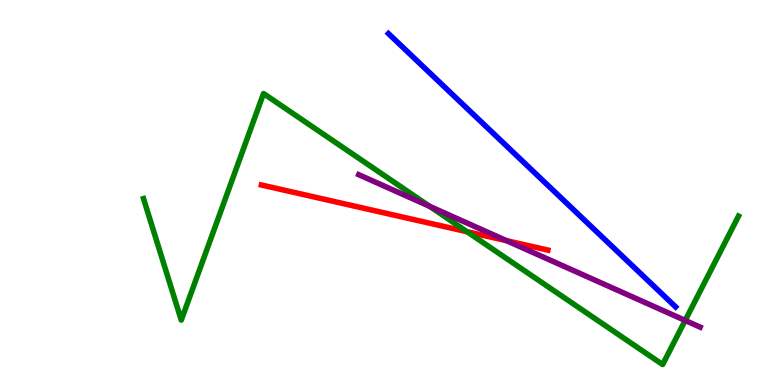[{'lines': ['blue', 'red'], 'intersections': []}, {'lines': ['green', 'red'], 'intersections': [{'x': 6.03, 'y': 3.98}]}, {'lines': ['purple', 'red'], 'intersections': [{'x': 6.54, 'y': 3.75}]}, {'lines': ['blue', 'green'], 'intersections': []}, {'lines': ['blue', 'purple'], 'intersections': []}, {'lines': ['green', 'purple'], 'intersections': [{'x': 5.54, 'y': 4.64}, {'x': 8.84, 'y': 1.68}]}]